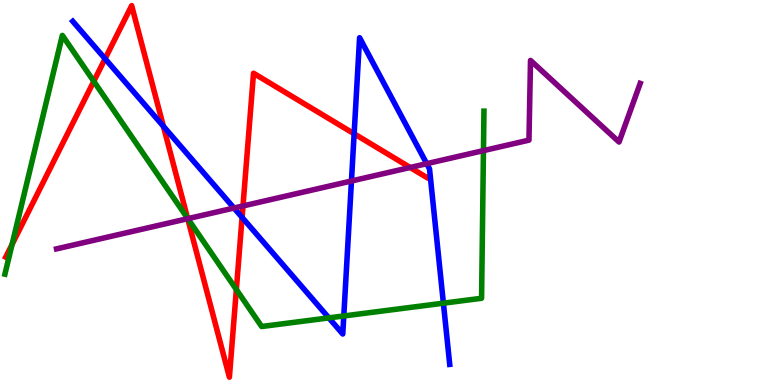[{'lines': ['blue', 'red'], 'intersections': [{'x': 1.36, 'y': 8.47}, {'x': 2.11, 'y': 6.72}, {'x': 3.12, 'y': 4.35}, {'x': 4.57, 'y': 6.53}]}, {'lines': ['green', 'red'], 'intersections': [{'x': 0.156, 'y': 3.65}, {'x': 1.21, 'y': 7.89}, {'x': 2.42, 'y': 4.33}, {'x': 3.05, 'y': 2.48}]}, {'lines': ['purple', 'red'], 'intersections': [{'x': 2.42, 'y': 4.32}, {'x': 3.14, 'y': 4.65}, {'x': 5.29, 'y': 5.65}]}, {'lines': ['blue', 'green'], 'intersections': [{'x': 4.24, 'y': 1.74}, {'x': 4.44, 'y': 1.79}, {'x': 5.72, 'y': 2.13}]}, {'lines': ['blue', 'purple'], 'intersections': [{'x': 3.02, 'y': 4.6}, {'x': 4.53, 'y': 5.3}, {'x': 5.51, 'y': 5.75}]}, {'lines': ['green', 'purple'], 'intersections': [{'x': 2.42, 'y': 4.32}, {'x': 6.24, 'y': 6.09}]}]